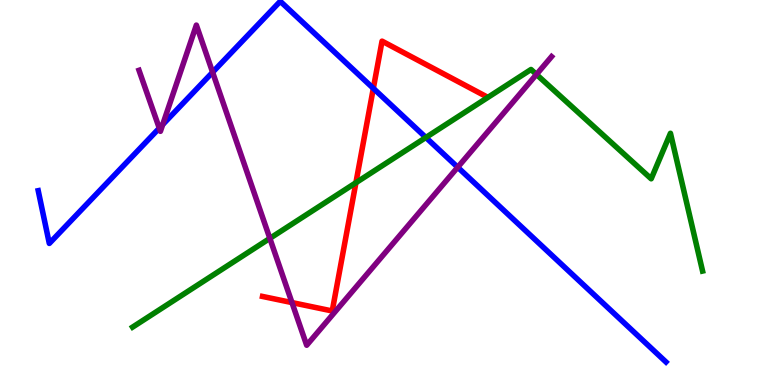[{'lines': ['blue', 'red'], 'intersections': [{'x': 4.82, 'y': 7.71}]}, {'lines': ['green', 'red'], 'intersections': [{'x': 4.59, 'y': 5.25}]}, {'lines': ['purple', 'red'], 'intersections': [{'x': 3.77, 'y': 2.14}]}, {'lines': ['blue', 'green'], 'intersections': [{'x': 5.5, 'y': 6.43}]}, {'lines': ['blue', 'purple'], 'intersections': [{'x': 2.06, 'y': 6.67}, {'x': 2.1, 'y': 6.76}, {'x': 2.74, 'y': 8.12}, {'x': 5.91, 'y': 5.66}]}, {'lines': ['green', 'purple'], 'intersections': [{'x': 3.48, 'y': 3.81}, {'x': 6.92, 'y': 8.07}]}]